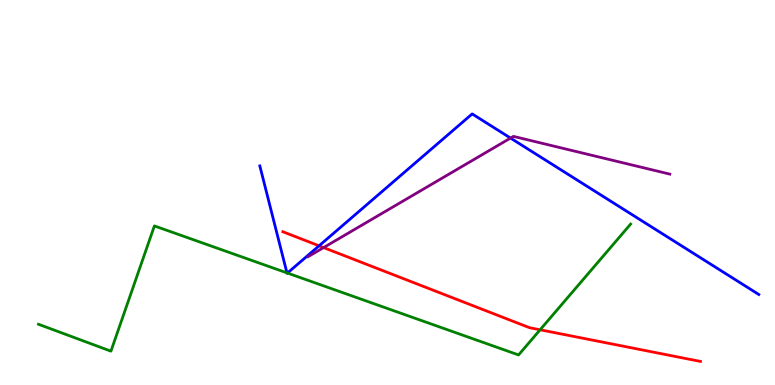[{'lines': ['blue', 'red'], 'intersections': [{'x': 4.12, 'y': 3.62}]}, {'lines': ['green', 'red'], 'intersections': [{'x': 6.97, 'y': 1.43}]}, {'lines': ['purple', 'red'], 'intersections': [{'x': 4.18, 'y': 3.57}]}, {'lines': ['blue', 'green'], 'intersections': [{'x': 3.7, 'y': 2.91}, {'x': 3.71, 'y': 2.91}]}, {'lines': ['blue', 'purple'], 'intersections': [{'x': 6.59, 'y': 6.41}]}, {'lines': ['green', 'purple'], 'intersections': []}]